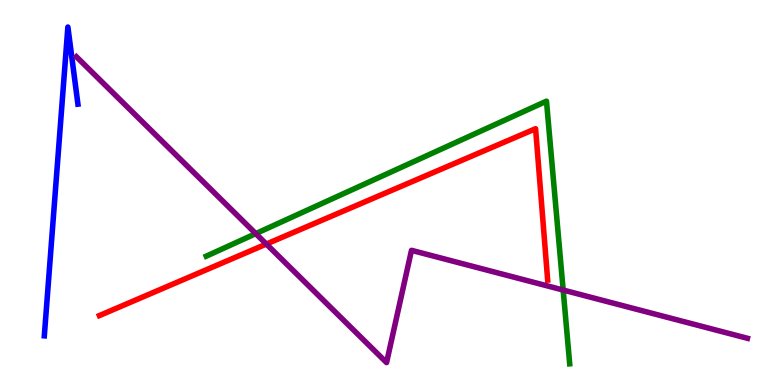[{'lines': ['blue', 'red'], 'intersections': []}, {'lines': ['green', 'red'], 'intersections': []}, {'lines': ['purple', 'red'], 'intersections': [{'x': 3.44, 'y': 3.66}]}, {'lines': ['blue', 'green'], 'intersections': []}, {'lines': ['blue', 'purple'], 'intersections': []}, {'lines': ['green', 'purple'], 'intersections': [{'x': 3.3, 'y': 3.93}, {'x': 7.27, 'y': 2.47}]}]